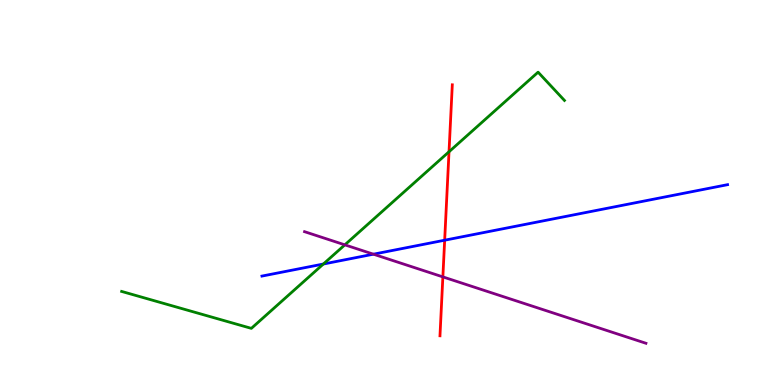[{'lines': ['blue', 'red'], 'intersections': [{'x': 5.74, 'y': 3.76}]}, {'lines': ['green', 'red'], 'intersections': [{'x': 5.79, 'y': 6.06}]}, {'lines': ['purple', 'red'], 'intersections': [{'x': 5.71, 'y': 2.81}]}, {'lines': ['blue', 'green'], 'intersections': [{'x': 4.17, 'y': 3.14}]}, {'lines': ['blue', 'purple'], 'intersections': [{'x': 4.82, 'y': 3.4}]}, {'lines': ['green', 'purple'], 'intersections': [{'x': 4.45, 'y': 3.64}]}]